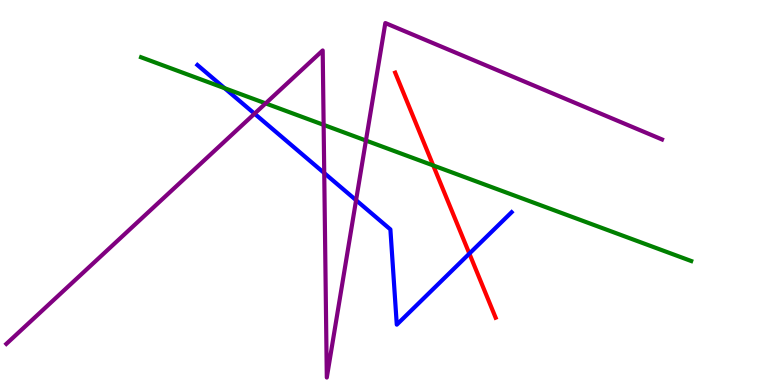[{'lines': ['blue', 'red'], 'intersections': [{'x': 6.06, 'y': 3.41}]}, {'lines': ['green', 'red'], 'intersections': [{'x': 5.59, 'y': 5.7}]}, {'lines': ['purple', 'red'], 'intersections': []}, {'lines': ['blue', 'green'], 'intersections': [{'x': 2.9, 'y': 7.71}]}, {'lines': ['blue', 'purple'], 'intersections': [{'x': 3.28, 'y': 7.05}, {'x': 4.18, 'y': 5.51}, {'x': 4.59, 'y': 4.8}]}, {'lines': ['green', 'purple'], 'intersections': [{'x': 3.43, 'y': 7.31}, {'x': 4.18, 'y': 6.76}, {'x': 4.72, 'y': 6.35}]}]